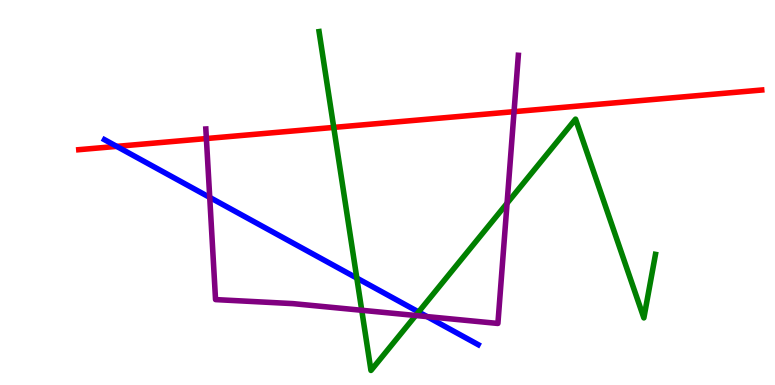[{'lines': ['blue', 'red'], 'intersections': [{'x': 1.51, 'y': 6.2}]}, {'lines': ['green', 'red'], 'intersections': [{'x': 4.31, 'y': 6.69}]}, {'lines': ['purple', 'red'], 'intersections': [{'x': 2.66, 'y': 6.4}, {'x': 6.63, 'y': 7.1}]}, {'lines': ['blue', 'green'], 'intersections': [{'x': 4.6, 'y': 2.78}, {'x': 5.4, 'y': 1.9}]}, {'lines': ['blue', 'purple'], 'intersections': [{'x': 2.71, 'y': 4.87}, {'x': 5.51, 'y': 1.78}]}, {'lines': ['green', 'purple'], 'intersections': [{'x': 4.67, 'y': 1.94}, {'x': 5.36, 'y': 1.81}, {'x': 6.54, 'y': 4.72}]}]